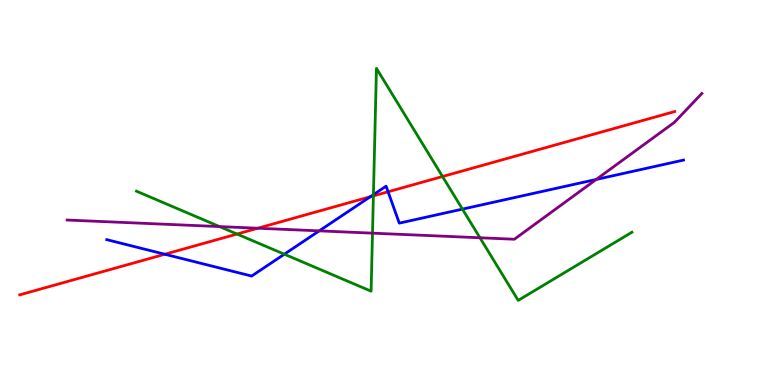[{'lines': ['blue', 'red'], 'intersections': [{'x': 2.13, 'y': 3.4}, {'x': 4.78, 'y': 4.89}, {'x': 5.01, 'y': 5.02}]}, {'lines': ['green', 'red'], 'intersections': [{'x': 3.06, 'y': 3.92}, {'x': 4.82, 'y': 4.91}, {'x': 5.71, 'y': 5.42}]}, {'lines': ['purple', 'red'], 'intersections': [{'x': 3.33, 'y': 4.07}]}, {'lines': ['blue', 'green'], 'intersections': [{'x': 3.67, 'y': 3.4}, {'x': 4.82, 'y': 4.94}, {'x': 5.97, 'y': 4.57}]}, {'lines': ['blue', 'purple'], 'intersections': [{'x': 4.12, 'y': 4.0}, {'x': 7.69, 'y': 5.34}]}, {'lines': ['green', 'purple'], 'intersections': [{'x': 2.83, 'y': 4.11}, {'x': 4.81, 'y': 3.94}, {'x': 6.19, 'y': 3.82}]}]